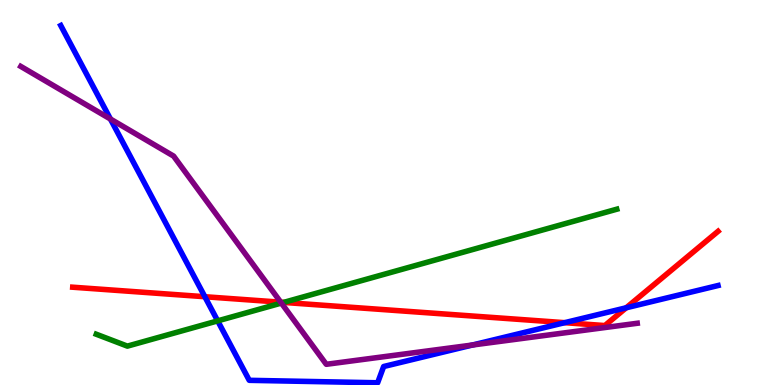[{'lines': ['blue', 'red'], 'intersections': [{'x': 2.64, 'y': 2.29}, {'x': 7.29, 'y': 1.62}, {'x': 8.08, 'y': 2.01}]}, {'lines': ['green', 'red'], 'intersections': [{'x': 3.66, 'y': 2.15}]}, {'lines': ['purple', 'red'], 'intersections': [{'x': 3.62, 'y': 2.15}]}, {'lines': ['blue', 'green'], 'intersections': [{'x': 2.81, 'y': 1.67}]}, {'lines': ['blue', 'purple'], 'intersections': [{'x': 1.43, 'y': 6.91}, {'x': 6.1, 'y': 1.04}]}, {'lines': ['green', 'purple'], 'intersections': [{'x': 3.63, 'y': 2.13}]}]